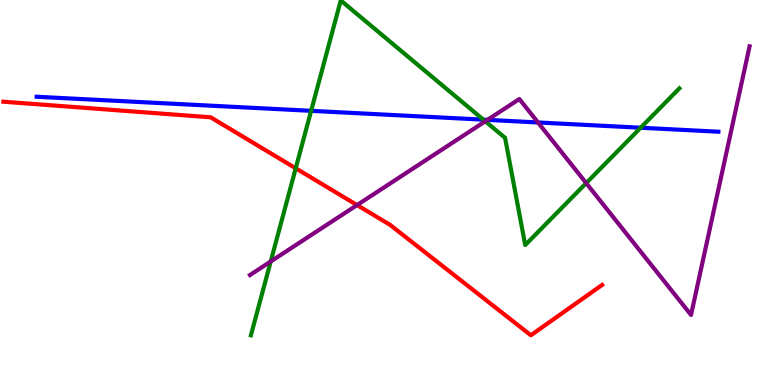[{'lines': ['blue', 'red'], 'intersections': []}, {'lines': ['green', 'red'], 'intersections': [{'x': 3.82, 'y': 5.63}]}, {'lines': ['purple', 'red'], 'intersections': [{'x': 4.61, 'y': 4.67}]}, {'lines': ['blue', 'green'], 'intersections': [{'x': 4.01, 'y': 7.12}, {'x': 6.24, 'y': 6.89}, {'x': 8.27, 'y': 6.68}]}, {'lines': ['blue', 'purple'], 'intersections': [{'x': 6.29, 'y': 6.89}, {'x': 6.94, 'y': 6.82}]}, {'lines': ['green', 'purple'], 'intersections': [{'x': 3.49, 'y': 3.21}, {'x': 6.26, 'y': 6.85}, {'x': 7.56, 'y': 5.24}]}]